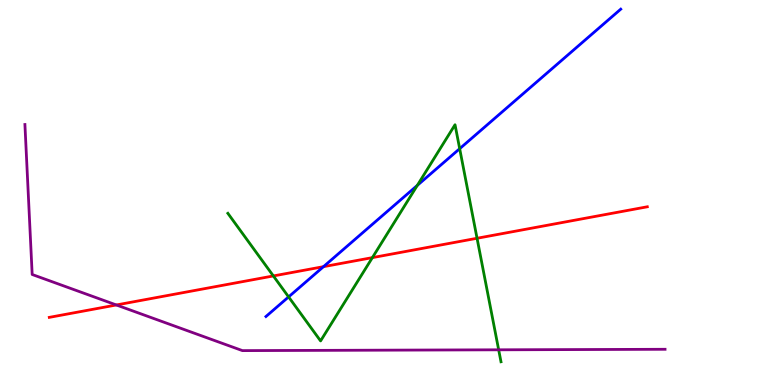[{'lines': ['blue', 'red'], 'intersections': [{'x': 4.17, 'y': 3.07}]}, {'lines': ['green', 'red'], 'intersections': [{'x': 3.53, 'y': 2.83}, {'x': 4.8, 'y': 3.31}, {'x': 6.16, 'y': 3.81}]}, {'lines': ['purple', 'red'], 'intersections': [{'x': 1.5, 'y': 2.08}]}, {'lines': ['blue', 'green'], 'intersections': [{'x': 3.72, 'y': 2.29}, {'x': 5.38, 'y': 5.18}, {'x': 5.93, 'y': 6.14}]}, {'lines': ['blue', 'purple'], 'intersections': []}, {'lines': ['green', 'purple'], 'intersections': [{'x': 6.43, 'y': 0.914}]}]